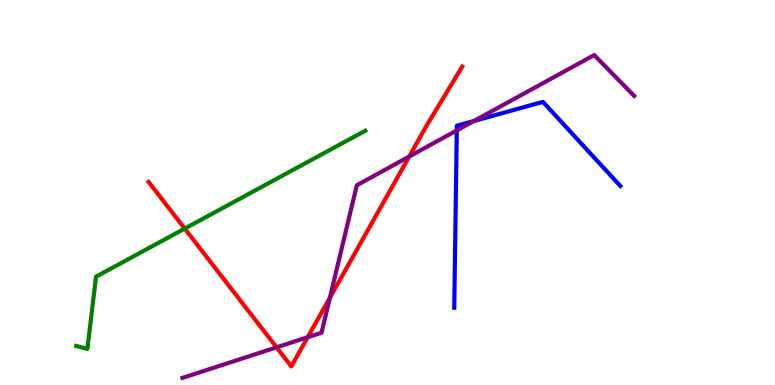[{'lines': ['blue', 'red'], 'intersections': []}, {'lines': ['green', 'red'], 'intersections': [{'x': 2.38, 'y': 4.06}]}, {'lines': ['purple', 'red'], 'intersections': [{'x': 3.57, 'y': 0.978}, {'x': 3.97, 'y': 1.24}, {'x': 4.26, 'y': 2.27}, {'x': 5.28, 'y': 5.93}]}, {'lines': ['blue', 'green'], 'intersections': []}, {'lines': ['blue', 'purple'], 'intersections': [{'x': 5.89, 'y': 6.61}, {'x': 6.12, 'y': 6.86}]}, {'lines': ['green', 'purple'], 'intersections': []}]